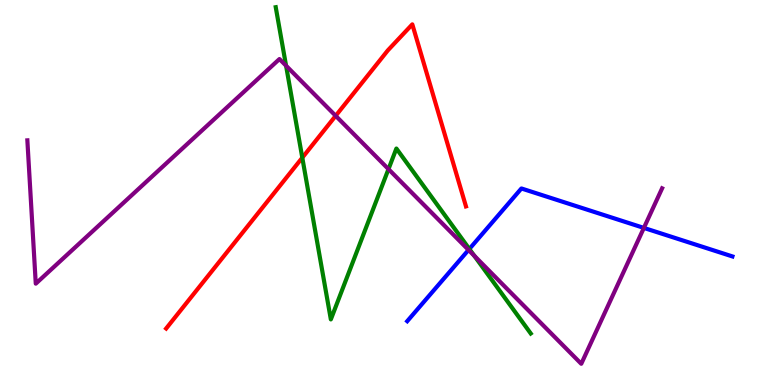[{'lines': ['blue', 'red'], 'intersections': []}, {'lines': ['green', 'red'], 'intersections': [{'x': 3.9, 'y': 5.9}]}, {'lines': ['purple', 'red'], 'intersections': [{'x': 4.33, 'y': 6.99}]}, {'lines': ['blue', 'green'], 'intersections': [{'x': 6.06, 'y': 3.53}]}, {'lines': ['blue', 'purple'], 'intersections': [{'x': 6.05, 'y': 3.51}, {'x': 8.31, 'y': 4.08}]}, {'lines': ['green', 'purple'], 'intersections': [{'x': 3.69, 'y': 8.29}, {'x': 5.01, 'y': 5.61}, {'x': 6.12, 'y': 3.36}]}]